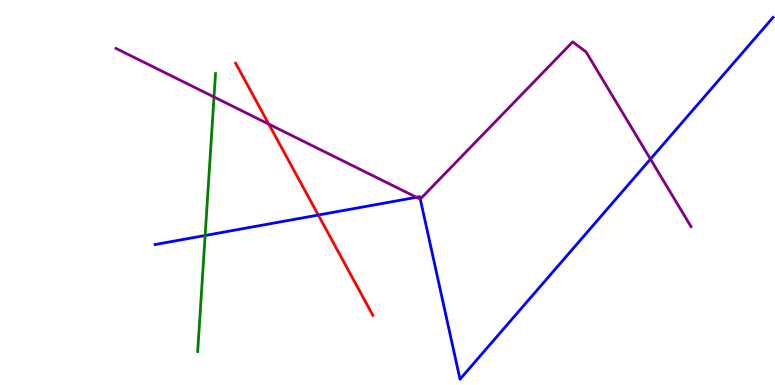[{'lines': ['blue', 'red'], 'intersections': [{'x': 4.11, 'y': 4.41}]}, {'lines': ['green', 'red'], 'intersections': []}, {'lines': ['purple', 'red'], 'intersections': [{'x': 3.47, 'y': 6.78}]}, {'lines': ['blue', 'green'], 'intersections': [{'x': 2.65, 'y': 3.88}]}, {'lines': ['blue', 'purple'], 'intersections': [{'x': 5.37, 'y': 4.88}, {'x': 5.42, 'y': 4.83}, {'x': 8.39, 'y': 5.87}]}, {'lines': ['green', 'purple'], 'intersections': [{'x': 2.76, 'y': 7.48}]}]